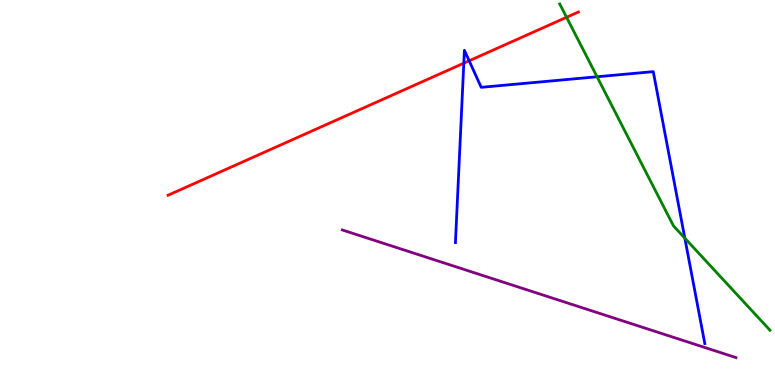[{'lines': ['blue', 'red'], 'intersections': [{'x': 5.98, 'y': 8.36}, {'x': 6.05, 'y': 8.42}]}, {'lines': ['green', 'red'], 'intersections': [{'x': 7.31, 'y': 9.55}]}, {'lines': ['purple', 'red'], 'intersections': []}, {'lines': ['blue', 'green'], 'intersections': [{'x': 7.7, 'y': 8.01}, {'x': 8.84, 'y': 3.81}]}, {'lines': ['blue', 'purple'], 'intersections': []}, {'lines': ['green', 'purple'], 'intersections': []}]